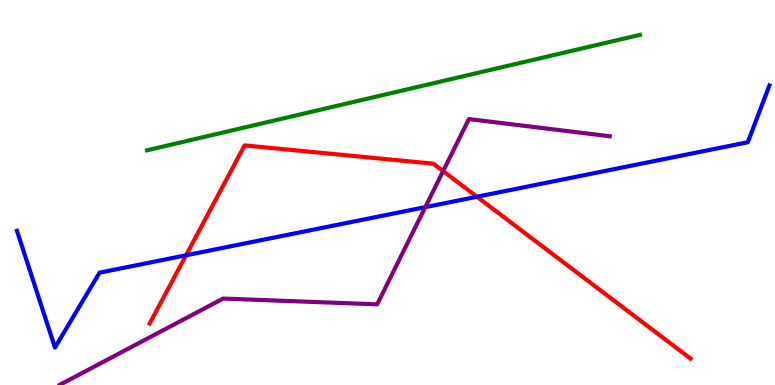[{'lines': ['blue', 'red'], 'intersections': [{'x': 2.4, 'y': 3.37}, {'x': 6.15, 'y': 4.89}]}, {'lines': ['green', 'red'], 'intersections': []}, {'lines': ['purple', 'red'], 'intersections': [{'x': 5.72, 'y': 5.56}]}, {'lines': ['blue', 'green'], 'intersections': []}, {'lines': ['blue', 'purple'], 'intersections': [{'x': 5.49, 'y': 4.62}]}, {'lines': ['green', 'purple'], 'intersections': []}]